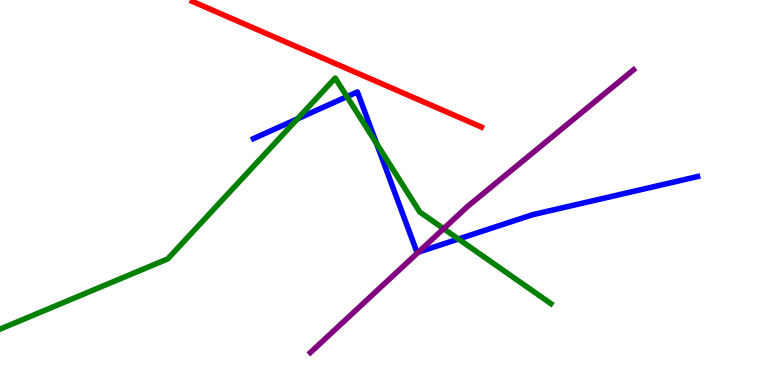[{'lines': ['blue', 'red'], 'intersections': []}, {'lines': ['green', 'red'], 'intersections': []}, {'lines': ['purple', 'red'], 'intersections': []}, {'lines': ['blue', 'green'], 'intersections': [{'x': 3.84, 'y': 6.91}, {'x': 4.48, 'y': 7.49}, {'x': 4.86, 'y': 6.27}, {'x': 5.92, 'y': 3.79}]}, {'lines': ['blue', 'purple'], 'intersections': [{'x': 5.4, 'y': 3.45}]}, {'lines': ['green', 'purple'], 'intersections': [{'x': 5.72, 'y': 4.06}]}]